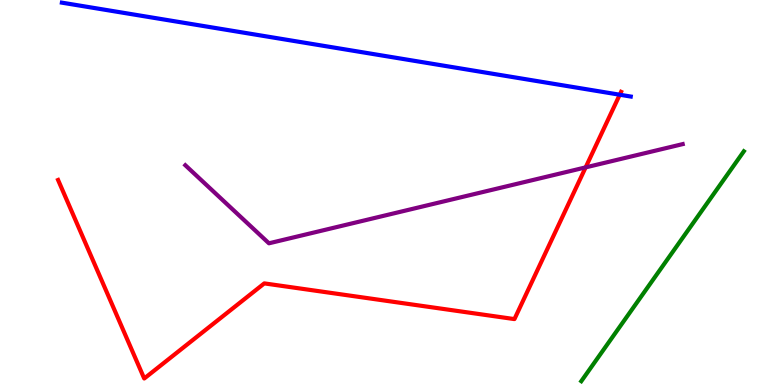[{'lines': ['blue', 'red'], 'intersections': [{'x': 8.0, 'y': 7.54}]}, {'lines': ['green', 'red'], 'intersections': []}, {'lines': ['purple', 'red'], 'intersections': [{'x': 7.56, 'y': 5.65}]}, {'lines': ['blue', 'green'], 'intersections': []}, {'lines': ['blue', 'purple'], 'intersections': []}, {'lines': ['green', 'purple'], 'intersections': []}]